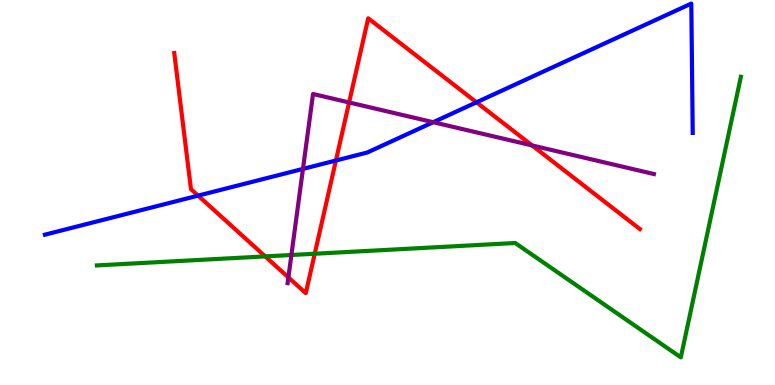[{'lines': ['blue', 'red'], 'intersections': [{'x': 2.56, 'y': 4.92}, {'x': 4.33, 'y': 5.83}, {'x': 6.15, 'y': 7.34}]}, {'lines': ['green', 'red'], 'intersections': [{'x': 3.42, 'y': 3.34}, {'x': 4.06, 'y': 3.41}]}, {'lines': ['purple', 'red'], 'intersections': [{'x': 3.72, 'y': 2.79}, {'x': 4.5, 'y': 7.34}, {'x': 6.87, 'y': 6.22}]}, {'lines': ['blue', 'green'], 'intersections': []}, {'lines': ['blue', 'purple'], 'intersections': [{'x': 3.91, 'y': 5.61}, {'x': 5.59, 'y': 6.83}]}, {'lines': ['green', 'purple'], 'intersections': [{'x': 3.76, 'y': 3.38}]}]